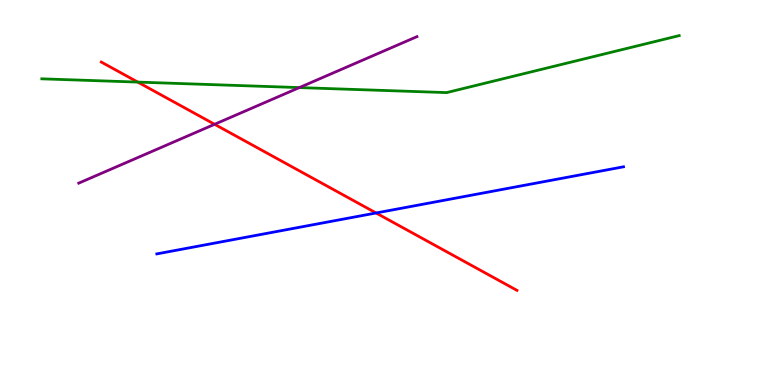[{'lines': ['blue', 'red'], 'intersections': [{'x': 4.85, 'y': 4.47}]}, {'lines': ['green', 'red'], 'intersections': [{'x': 1.78, 'y': 7.87}]}, {'lines': ['purple', 'red'], 'intersections': [{'x': 2.77, 'y': 6.77}]}, {'lines': ['blue', 'green'], 'intersections': []}, {'lines': ['blue', 'purple'], 'intersections': []}, {'lines': ['green', 'purple'], 'intersections': [{'x': 3.86, 'y': 7.72}]}]